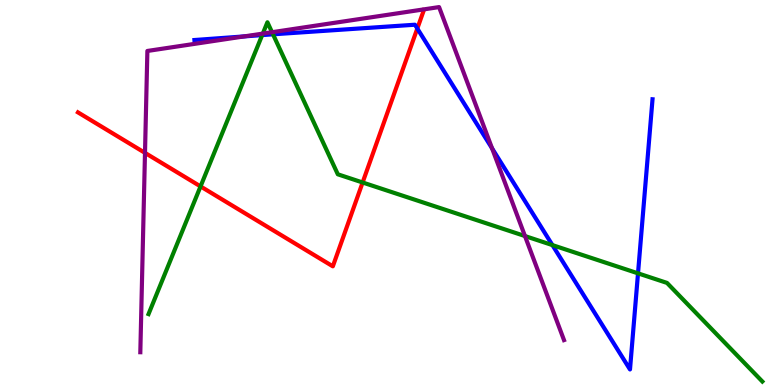[{'lines': ['blue', 'red'], 'intersections': [{'x': 5.38, 'y': 9.26}]}, {'lines': ['green', 'red'], 'intersections': [{'x': 2.59, 'y': 5.16}, {'x': 4.68, 'y': 5.26}]}, {'lines': ['purple', 'red'], 'intersections': [{'x': 1.87, 'y': 6.03}]}, {'lines': ['blue', 'green'], 'intersections': [{'x': 3.38, 'y': 9.09}, {'x': 3.52, 'y': 9.11}, {'x': 7.13, 'y': 3.63}, {'x': 8.23, 'y': 2.9}]}, {'lines': ['blue', 'purple'], 'intersections': [{'x': 3.15, 'y': 9.05}, {'x': 6.35, 'y': 6.15}]}, {'lines': ['green', 'purple'], 'intersections': [{'x': 3.39, 'y': 9.13}, {'x': 3.51, 'y': 9.16}, {'x': 6.77, 'y': 3.87}]}]